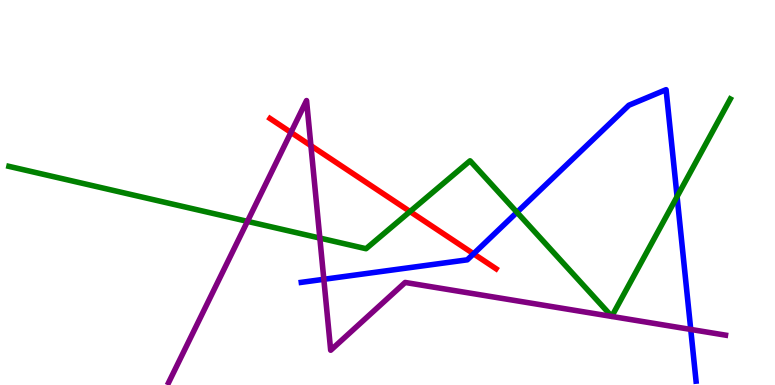[{'lines': ['blue', 'red'], 'intersections': [{'x': 6.11, 'y': 3.41}]}, {'lines': ['green', 'red'], 'intersections': [{'x': 5.29, 'y': 4.51}]}, {'lines': ['purple', 'red'], 'intersections': [{'x': 3.75, 'y': 6.56}, {'x': 4.01, 'y': 6.22}]}, {'lines': ['blue', 'green'], 'intersections': [{'x': 6.67, 'y': 4.49}, {'x': 8.74, 'y': 4.89}]}, {'lines': ['blue', 'purple'], 'intersections': [{'x': 4.18, 'y': 2.75}, {'x': 8.91, 'y': 1.44}]}, {'lines': ['green', 'purple'], 'intersections': [{'x': 3.19, 'y': 4.25}, {'x': 4.13, 'y': 3.82}]}]